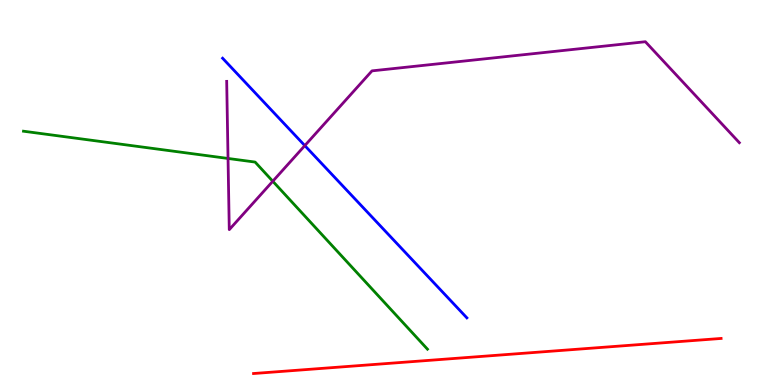[{'lines': ['blue', 'red'], 'intersections': []}, {'lines': ['green', 'red'], 'intersections': []}, {'lines': ['purple', 'red'], 'intersections': []}, {'lines': ['blue', 'green'], 'intersections': []}, {'lines': ['blue', 'purple'], 'intersections': [{'x': 3.93, 'y': 6.22}]}, {'lines': ['green', 'purple'], 'intersections': [{'x': 2.94, 'y': 5.88}, {'x': 3.52, 'y': 5.29}]}]